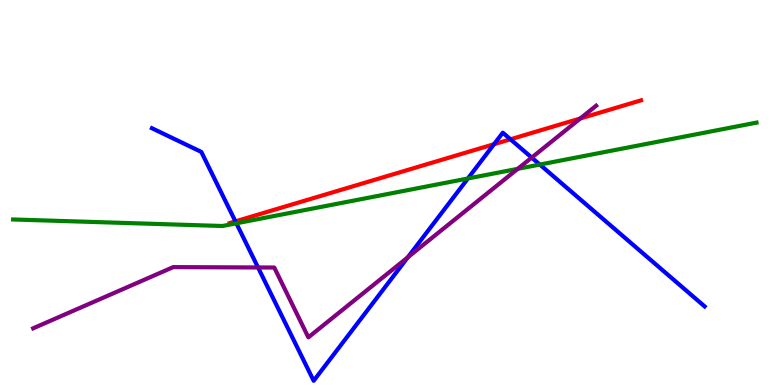[{'lines': ['blue', 'red'], 'intersections': [{'x': 3.04, 'y': 4.25}, {'x': 6.37, 'y': 6.25}, {'x': 6.59, 'y': 6.38}]}, {'lines': ['green', 'red'], 'intersections': []}, {'lines': ['purple', 'red'], 'intersections': [{'x': 7.49, 'y': 6.92}]}, {'lines': ['blue', 'green'], 'intersections': [{'x': 3.05, 'y': 4.2}, {'x': 6.04, 'y': 5.36}, {'x': 6.97, 'y': 5.73}]}, {'lines': ['blue', 'purple'], 'intersections': [{'x': 3.33, 'y': 3.05}, {'x': 5.26, 'y': 3.32}, {'x': 6.86, 'y': 5.91}]}, {'lines': ['green', 'purple'], 'intersections': [{'x': 6.68, 'y': 5.61}]}]